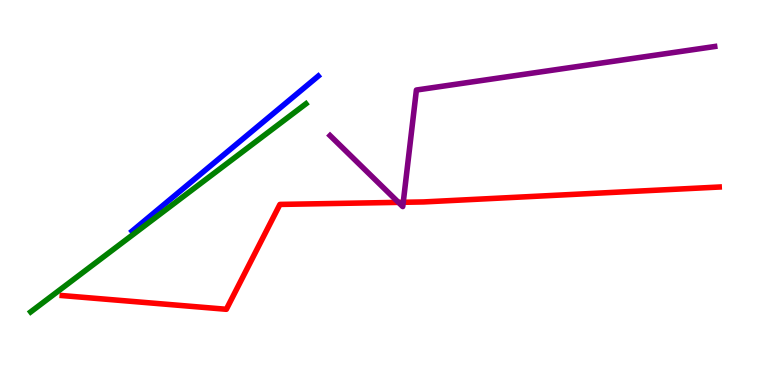[{'lines': ['blue', 'red'], 'intersections': []}, {'lines': ['green', 'red'], 'intersections': []}, {'lines': ['purple', 'red'], 'intersections': [{'x': 5.14, 'y': 4.74}, {'x': 5.2, 'y': 4.75}]}, {'lines': ['blue', 'green'], 'intersections': []}, {'lines': ['blue', 'purple'], 'intersections': []}, {'lines': ['green', 'purple'], 'intersections': []}]